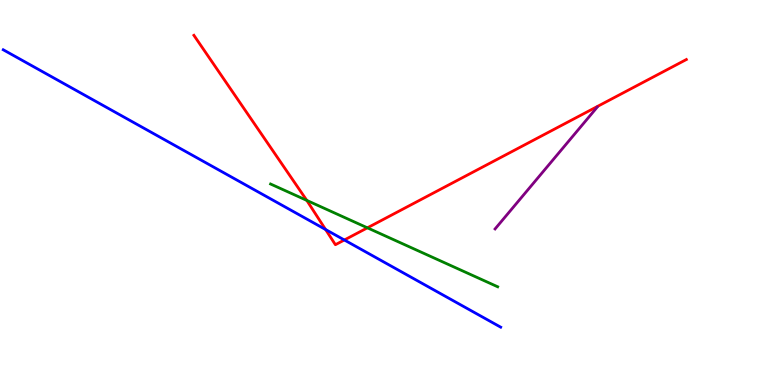[{'lines': ['blue', 'red'], 'intersections': [{'x': 4.2, 'y': 4.04}, {'x': 4.44, 'y': 3.77}]}, {'lines': ['green', 'red'], 'intersections': [{'x': 3.96, 'y': 4.8}, {'x': 4.74, 'y': 4.08}]}, {'lines': ['purple', 'red'], 'intersections': []}, {'lines': ['blue', 'green'], 'intersections': []}, {'lines': ['blue', 'purple'], 'intersections': []}, {'lines': ['green', 'purple'], 'intersections': []}]